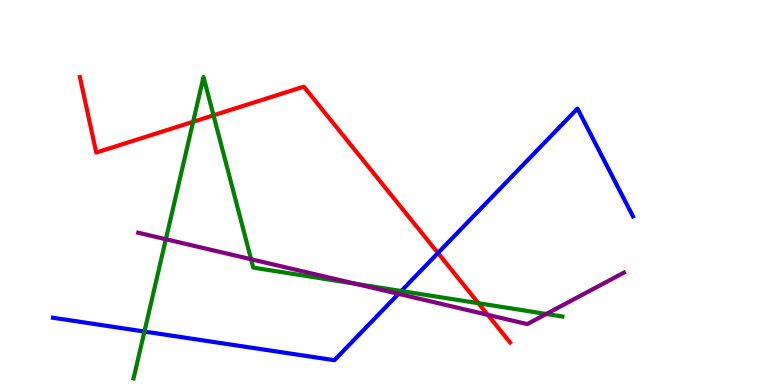[{'lines': ['blue', 'red'], 'intersections': [{'x': 5.65, 'y': 3.43}]}, {'lines': ['green', 'red'], 'intersections': [{'x': 2.49, 'y': 6.84}, {'x': 2.75, 'y': 7.0}, {'x': 6.17, 'y': 2.12}]}, {'lines': ['purple', 'red'], 'intersections': [{'x': 6.29, 'y': 1.82}]}, {'lines': ['blue', 'green'], 'intersections': [{'x': 1.86, 'y': 1.39}, {'x': 5.18, 'y': 2.44}]}, {'lines': ['blue', 'purple'], 'intersections': [{'x': 5.14, 'y': 2.37}]}, {'lines': ['green', 'purple'], 'intersections': [{'x': 2.14, 'y': 3.79}, {'x': 3.24, 'y': 3.27}, {'x': 4.59, 'y': 2.63}, {'x': 7.05, 'y': 1.85}]}]